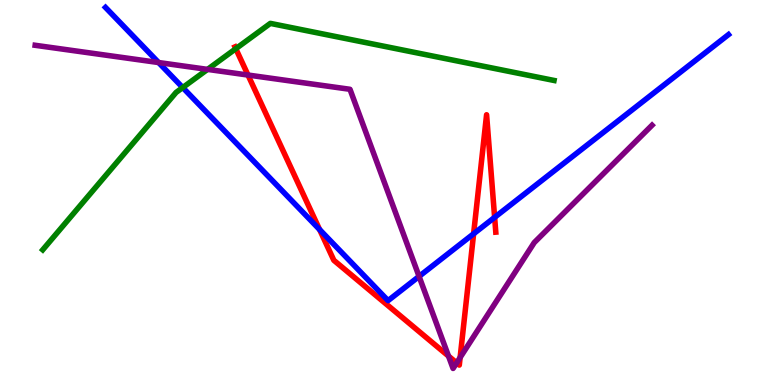[{'lines': ['blue', 'red'], 'intersections': [{'x': 4.12, 'y': 4.04}, {'x': 6.11, 'y': 3.93}, {'x': 6.38, 'y': 4.35}]}, {'lines': ['green', 'red'], 'intersections': [{'x': 3.04, 'y': 8.74}]}, {'lines': ['purple', 'red'], 'intersections': [{'x': 3.2, 'y': 8.05}, {'x': 5.79, 'y': 0.751}, {'x': 5.89, 'y': 0.574}, {'x': 5.94, 'y': 0.713}]}, {'lines': ['blue', 'green'], 'intersections': [{'x': 2.36, 'y': 7.73}]}, {'lines': ['blue', 'purple'], 'intersections': [{'x': 2.05, 'y': 8.38}, {'x': 5.41, 'y': 2.82}]}, {'lines': ['green', 'purple'], 'intersections': [{'x': 2.68, 'y': 8.2}]}]